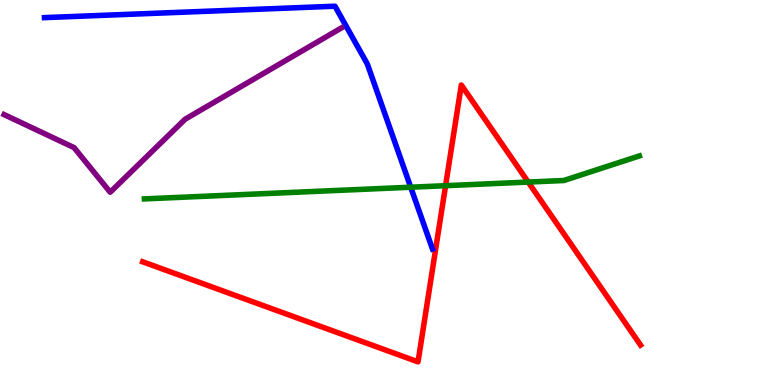[{'lines': ['blue', 'red'], 'intersections': []}, {'lines': ['green', 'red'], 'intersections': [{'x': 5.75, 'y': 5.18}, {'x': 6.82, 'y': 5.27}]}, {'lines': ['purple', 'red'], 'intersections': []}, {'lines': ['blue', 'green'], 'intersections': [{'x': 5.3, 'y': 5.14}]}, {'lines': ['blue', 'purple'], 'intersections': []}, {'lines': ['green', 'purple'], 'intersections': []}]